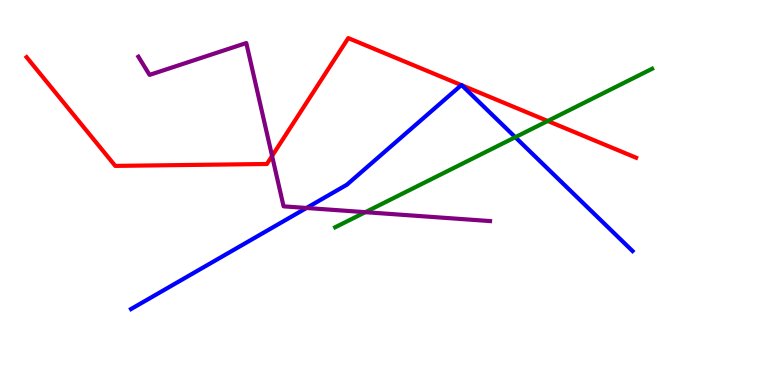[{'lines': ['blue', 'red'], 'intersections': [{'x': 5.95, 'y': 7.79}, {'x': 5.96, 'y': 7.78}]}, {'lines': ['green', 'red'], 'intersections': [{'x': 7.07, 'y': 6.86}]}, {'lines': ['purple', 'red'], 'intersections': [{'x': 3.51, 'y': 5.95}]}, {'lines': ['blue', 'green'], 'intersections': [{'x': 6.65, 'y': 6.44}]}, {'lines': ['blue', 'purple'], 'intersections': [{'x': 3.95, 'y': 4.6}]}, {'lines': ['green', 'purple'], 'intersections': [{'x': 4.71, 'y': 4.49}]}]